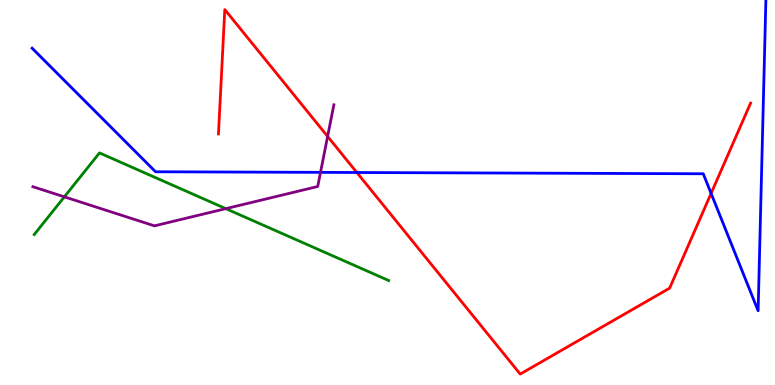[{'lines': ['blue', 'red'], 'intersections': [{'x': 4.6, 'y': 5.52}, {'x': 9.18, 'y': 4.98}]}, {'lines': ['green', 'red'], 'intersections': []}, {'lines': ['purple', 'red'], 'intersections': [{'x': 4.23, 'y': 6.46}]}, {'lines': ['blue', 'green'], 'intersections': []}, {'lines': ['blue', 'purple'], 'intersections': [{'x': 4.14, 'y': 5.52}]}, {'lines': ['green', 'purple'], 'intersections': [{'x': 0.831, 'y': 4.89}, {'x': 2.91, 'y': 4.58}]}]